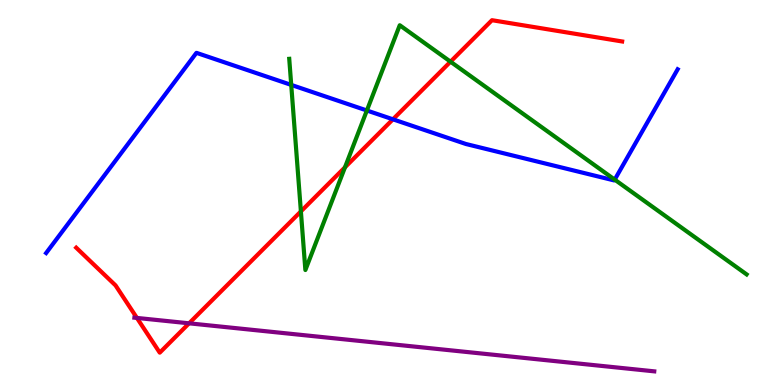[{'lines': ['blue', 'red'], 'intersections': [{'x': 5.07, 'y': 6.9}]}, {'lines': ['green', 'red'], 'intersections': [{'x': 3.88, 'y': 4.51}, {'x': 4.45, 'y': 5.65}, {'x': 5.81, 'y': 8.4}]}, {'lines': ['purple', 'red'], 'intersections': [{'x': 1.77, 'y': 1.74}, {'x': 2.44, 'y': 1.6}]}, {'lines': ['blue', 'green'], 'intersections': [{'x': 3.76, 'y': 7.79}, {'x': 4.73, 'y': 7.13}, {'x': 7.93, 'y': 5.33}]}, {'lines': ['blue', 'purple'], 'intersections': []}, {'lines': ['green', 'purple'], 'intersections': []}]